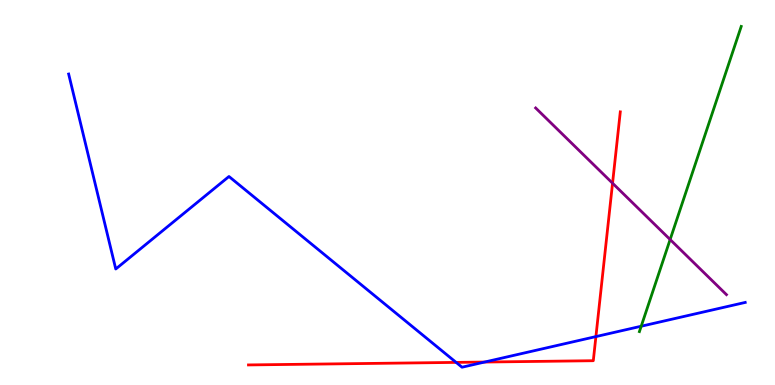[{'lines': ['blue', 'red'], 'intersections': [{'x': 5.89, 'y': 0.587}, {'x': 6.25, 'y': 0.596}, {'x': 7.69, 'y': 1.26}]}, {'lines': ['green', 'red'], 'intersections': []}, {'lines': ['purple', 'red'], 'intersections': [{'x': 7.9, 'y': 5.24}]}, {'lines': ['blue', 'green'], 'intersections': [{'x': 8.27, 'y': 1.53}]}, {'lines': ['blue', 'purple'], 'intersections': []}, {'lines': ['green', 'purple'], 'intersections': [{'x': 8.65, 'y': 3.78}]}]